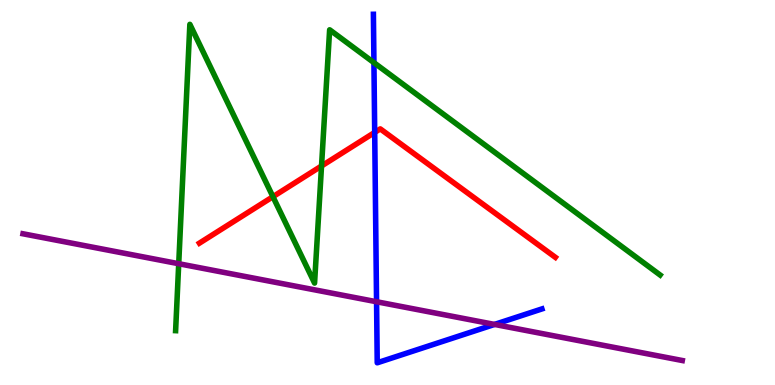[{'lines': ['blue', 'red'], 'intersections': [{'x': 4.83, 'y': 6.56}]}, {'lines': ['green', 'red'], 'intersections': [{'x': 3.52, 'y': 4.89}, {'x': 4.15, 'y': 5.69}]}, {'lines': ['purple', 'red'], 'intersections': []}, {'lines': ['blue', 'green'], 'intersections': [{'x': 4.82, 'y': 8.37}]}, {'lines': ['blue', 'purple'], 'intersections': [{'x': 4.86, 'y': 2.16}, {'x': 6.38, 'y': 1.57}]}, {'lines': ['green', 'purple'], 'intersections': [{'x': 2.31, 'y': 3.15}]}]